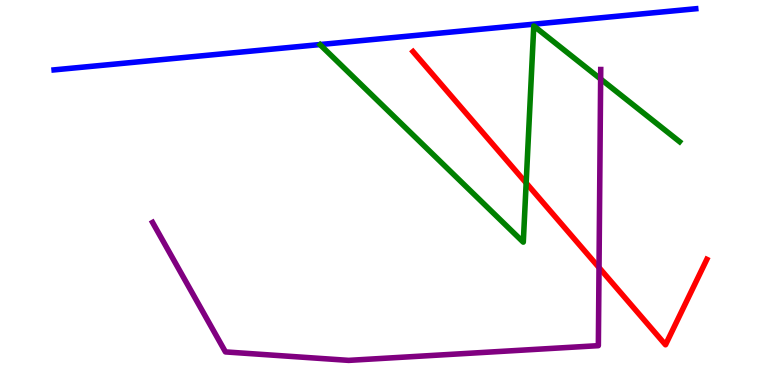[{'lines': ['blue', 'red'], 'intersections': []}, {'lines': ['green', 'red'], 'intersections': [{'x': 6.79, 'y': 5.25}]}, {'lines': ['purple', 'red'], 'intersections': [{'x': 7.73, 'y': 3.05}]}, {'lines': ['blue', 'green'], 'intersections': []}, {'lines': ['blue', 'purple'], 'intersections': []}, {'lines': ['green', 'purple'], 'intersections': [{'x': 7.75, 'y': 7.95}]}]